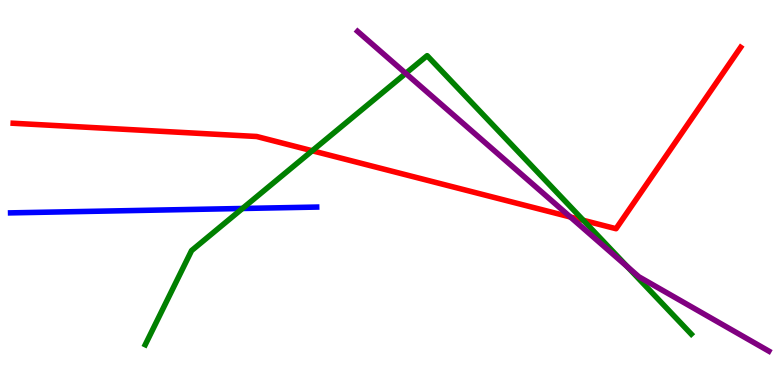[{'lines': ['blue', 'red'], 'intersections': []}, {'lines': ['green', 'red'], 'intersections': [{'x': 4.03, 'y': 6.08}, {'x': 7.53, 'y': 4.28}]}, {'lines': ['purple', 'red'], 'intersections': [{'x': 7.36, 'y': 4.36}]}, {'lines': ['blue', 'green'], 'intersections': [{'x': 3.13, 'y': 4.58}]}, {'lines': ['blue', 'purple'], 'intersections': []}, {'lines': ['green', 'purple'], 'intersections': [{'x': 5.24, 'y': 8.09}, {'x': 8.09, 'y': 3.07}]}]